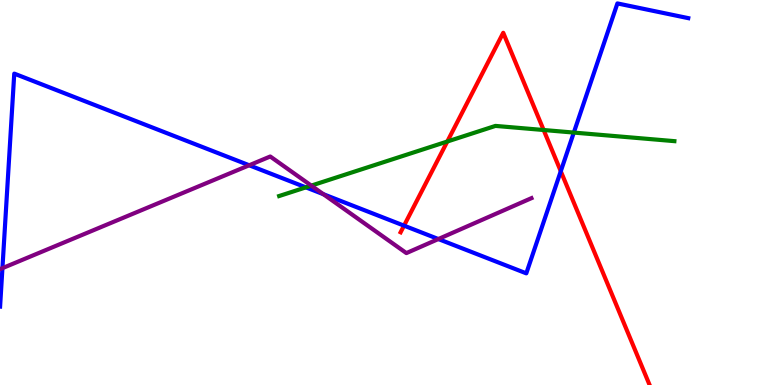[{'lines': ['blue', 'red'], 'intersections': [{'x': 5.21, 'y': 4.14}, {'x': 7.24, 'y': 5.55}]}, {'lines': ['green', 'red'], 'intersections': [{'x': 5.77, 'y': 6.32}, {'x': 7.01, 'y': 6.62}]}, {'lines': ['purple', 'red'], 'intersections': []}, {'lines': ['blue', 'green'], 'intersections': [{'x': 3.95, 'y': 5.13}, {'x': 7.4, 'y': 6.56}]}, {'lines': ['blue', 'purple'], 'intersections': [{'x': 0.0314, 'y': 3.03}, {'x': 3.22, 'y': 5.71}, {'x': 4.17, 'y': 4.96}, {'x': 5.66, 'y': 3.79}]}, {'lines': ['green', 'purple'], 'intersections': [{'x': 4.02, 'y': 5.18}]}]